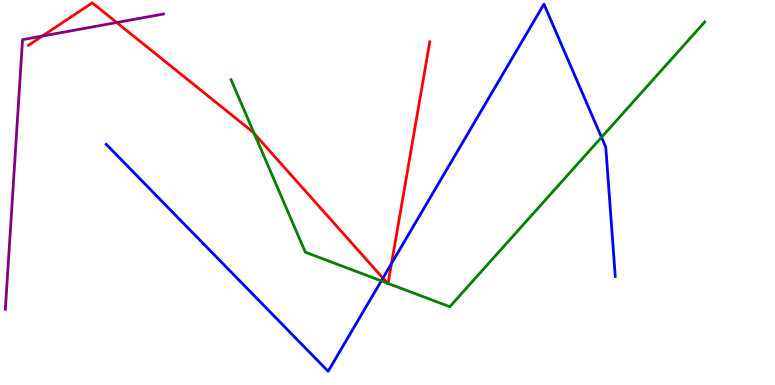[{'lines': ['blue', 'red'], 'intersections': [{'x': 4.94, 'y': 2.78}, {'x': 5.05, 'y': 3.16}]}, {'lines': ['green', 'red'], 'intersections': [{'x': 3.28, 'y': 6.53}, {'x': 5.0, 'y': 2.64}, {'x': 5.01, 'y': 2.64}]}, {'lines': ['purple', 'red'], 'intersections': [{'x': 0.547, 'y': 9.06}, {'x': 1.51, 'y': 9.42}]}, {'lines': ['blue', 'green'], 'intersections': [{'x': 4.92, 'y': 2.7}, {'x': 7.76, 'y': 6.43}]}, {'lines': ['blue', 'purple'], 'intersections': []}, {'lines': ['green', 'purple'], 'intersections': []}]